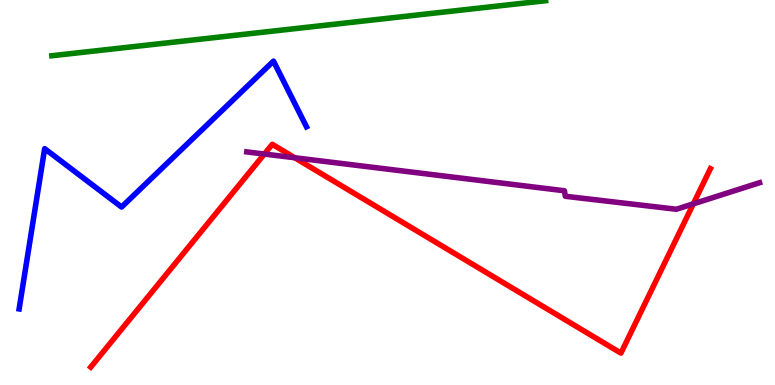[{'lines': ['blue', 'red'], 'intersections': []}, {'lines': ['green', 'red'], 'intersections': []}, {'lines': ['purple', 'red'], 'intersections': [{'x': 3.41, 'y': 6.0}, {'x': 3.8, 'y': 5.9}, {'x': 8.95, 'y': 4.71}]}, {'lines': ['blue', 'green'], 'intersections': []}, {'lines': ['blue', 'purple'], 'intersections': []}, {'lines': ['green', 'purple'], 'intersections': []}]